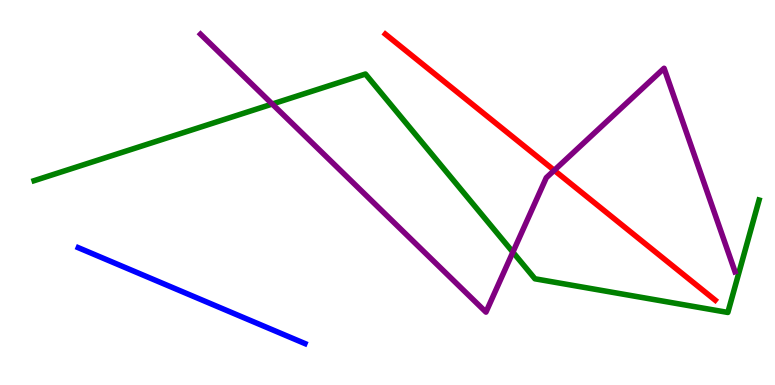[{'lines': ['blue', 'red'], 'intersections': []}, {'lines': ['green', 'red'], 'intersections': []}, {'lines': ['purple', 'red'], 'intersections': [{'x': 7.15, 'y': 5.58}]}, {'lines': ['blue', 'green'], 'intersections': []}, {'lines': ['blue', 'purple'], 'intersections': []}, {'lines': ['green', 'purple'], 'intersections': [{'x': 3.51, 'y': 7.3}, {'x': 6.62, 'y': 3.45}]}]